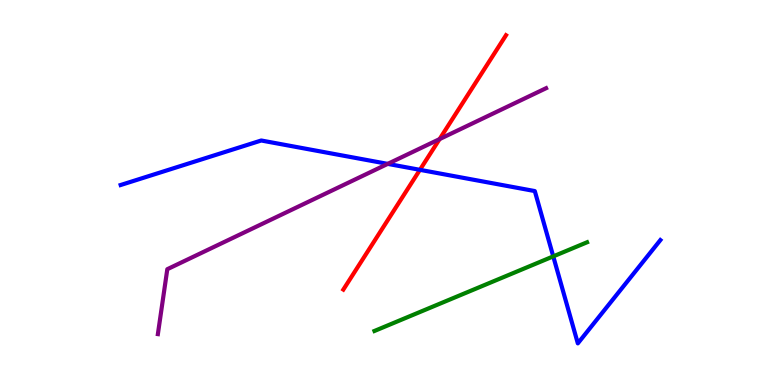[{'lines': ['blue', 'red'], 'intersections': [{'x': 5.42, 'y': 5.59}]}, {'lines': ['green', 'red'], 'intersections': []}, {'lines': ['purple', 'red'], 'intersections': [{'x': 5.67, 'y': 6.39}]}, {'lines': ['blue', 'green'], 'intersections': [{'x': 7.14, 'y': 3.34}]}, {'lines': ['blue', 'purple'], 'intersections': [{'x': 5.0, 'y': 5.74}]}, {'lines': ['green', 'purple'], 'intersections': []}]